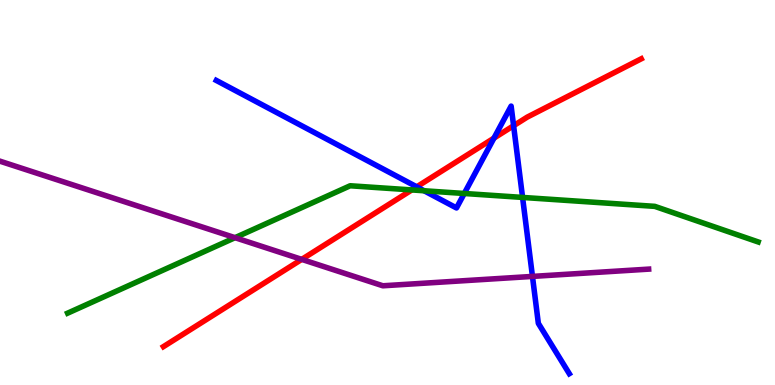[{'lines': ['blue', 'red'], 'intersections': [{'x': 5.38, 'y': 5.15}, {'x': 6.37, 'y': 6.41}, {'x': 6.63, 'y': 6.73}]}, {'lines': ['green', 'red'], 'intersections': [{'x': 5.31, 'y': 5.07}]}, {'lines': ['purple', 'red'], 'intersections': [{'x': 3.89, 'y': 3.26}]}, {'lines': ['blue', 'green'], 'intersections': [{'x': 5.47, 'y': 5.05}, {'x': 5.99, 'y': 4.97}, {'x': 6.74, 'y': 4.87}]}, {'lines': ['blue', 'purple'], 'intersections': [{'x': 6.87, 'y': 2.82}]}, {'lines': ['green', 'purple'], 'intersections': [{'x': 3.03, 'y': 3.83}]}]